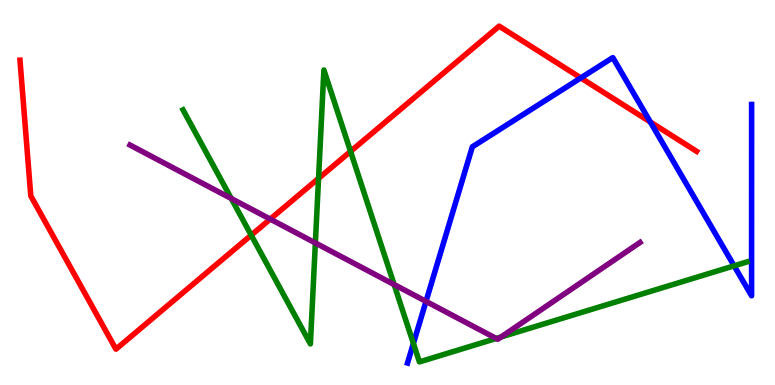[{'lines': ['blue', 'red'], 'intersections': [{'x': 7.49, 'y': 7.98}, {'x': 8.39, 'y': 6.83}]}, {'lines': ['green', 'red'], 'intersections': [{'x': 3.24, 'y': 3.89}, {'x': 4.11, 'y': 5.37}, {'x': 4.52, 'y': 6.07}]}, {'lines': ['purple', 'red'], 'intersections': [{'x': 3.49, 'y': 4.31}]}, {'lines': ['blue', 'green'], 'intersections': [{'x': 5.33, 'y': 1.08}, {'x': 9.47, 'y': 3.09}]}, {'lines': ['blue', 'purple'], 'intersections': [{'x': 5.5, 'y': 2.17}]}, {'lines': ['green', 'purple'], 'intersections': [{'x': 2.98, 'y': 4.84}, {'x': 4.07, 'y': 3.69}, {'x': 5.09, 'y': 2.61}, {'x': 6.4, 'y': 1.21}, {'x': 6.47, 'y': 1.25}]}]